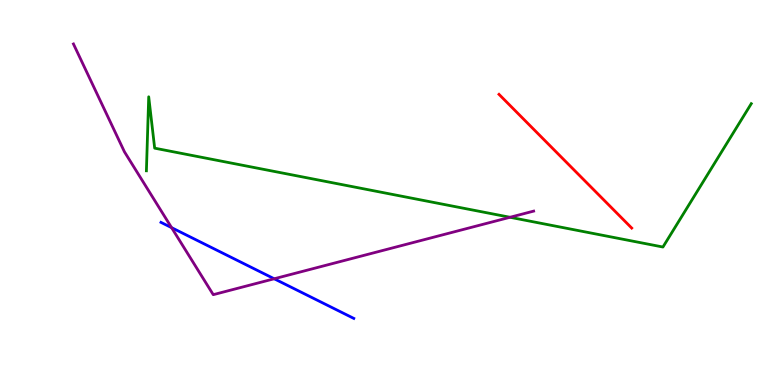[{'lines': ['blue', 'red'], 'intersections': []}, {'lines': ['green', 'red'], 'intersections': []}, {'lines': ['purple', 'red'], 'intersections': []}, {'lines': ['blue', 'green'], 'intersections': []}, {'lines': ['blue', 'purple'], 'intersections': [{'x': 2.21, 'y': 4.09}, {'x': 3.54, 'y': 2.76}]}, {'lines': ['green', 'purple'], 'intersections': [{'x': 6.58, 'y': 4.36}]}]